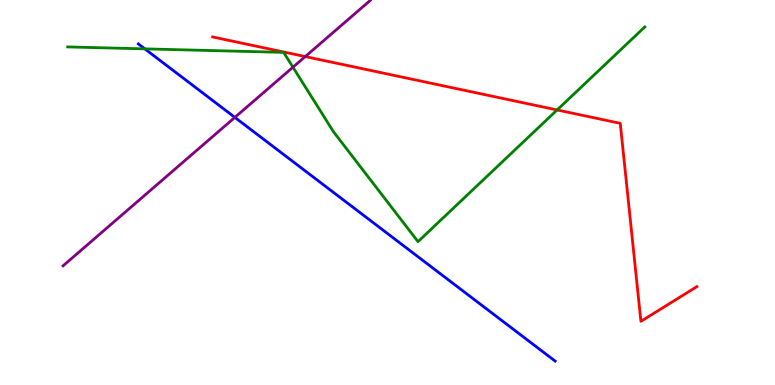[{'lines': ['blue', 'red'], 'intersections': []}, {'lines': ['green', 'red'], 'intersections': [{'x': 7.19, 'y': 7.14}]}, {'lines': ['purple', 'red'], 'intersections': [{'x': 3.94, 'y': 8.53}]}, {'lines': ['blue', 'green'], 'intersections': [{'x': 1.87, 'y': 8.73}]}, {'lines': ['blue', 'purple'], 'intersections': [{'x': 3.03, 'y': 6.95}]}, {'lines': ['green', 'purple'], 'intersections': [{'x': 3.78, 'y': 8.25}]}]